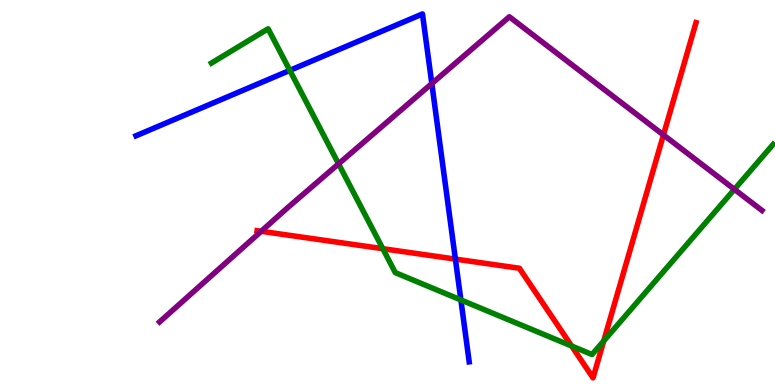[{'lines': ['blue', 'red'], 'intersections': [{'x': 5.88, 'y': 3.27}]}, {'lines': ['green', 'red'], 'intersections': [{'x': 4.94, 'y': 3.54}, {'x': 7.38, 'y': 1.01}, {'x': 7.79, 'y': 1.14}]}, {'lines': ['purple', 'red'], 'intersections': [{'x': 3.37, 'y': 3.99}, {'x': 8.56, 'y': 6.5}]}, {'lines': ['blue', 'green'], 'intersections': [{'x': 3.74, 'y': 8.17}, {'x': 5.95, 'y': 2.21}]}, {'lines': ['blue', 'purple'], 'intersections': [{'x': 5.57, 'y': 7.83}]}, {'lines': ['green', 'purple'], 'intersections': [{'x': 4.37, 'y': 5.74}, {'x': 9.48, 'y': 5.08}]}]